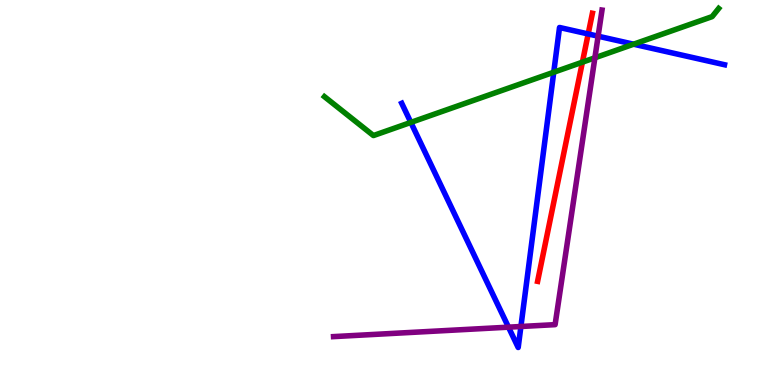[{'lines': ['blue', 'red'], 'intersections': [{'x': 7.59, 'y': 9.12}]}, {'lines': ['green', 'red'], 'intersections': [{'x': 7.51, 'y': 8.39}]}, {'lines': ['purple', 'red'], 'intersections': []}, {'lines': ['blue', 'green'], 'intersections': [{'x': 5.3, 'y': 6.82}, {'x': 7.15, 'y': 8.12}, {'x': 8.18, 'y': 8.85}]}, {'lines': ['blue', 'purple'], 'intersections': [{'x': 6.56, 'y': 1.5}, {'x': 6.72, 'y': 1.52}, {'x': 7.72, 'y': 9.06}]}, {'lines': ['green', 'purple'], 'intersections': [{'x': 7.68, 'y': 8.5}]}]